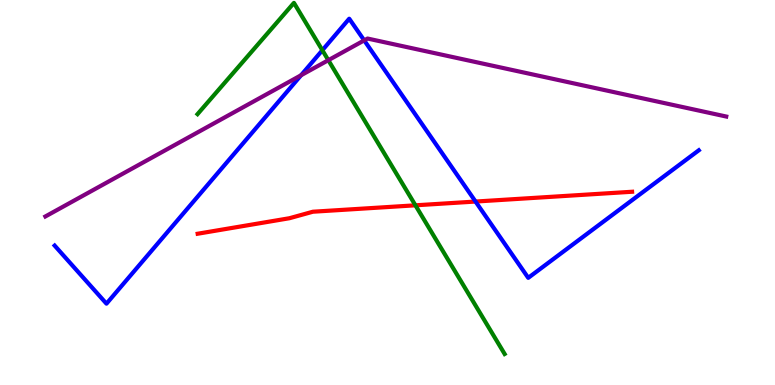[{'lines': ['blue', 'red'], 'intersections': [{'x': 6.14, 'y': 4.76}]}, {'lines': ['green', 'red'], 'intersections': [{'x': 5.36, 'y': 4.67}]}, {'lines': ['purple', 'red'], 'intersections': []}, {'lines': ['blue', 'green'], 'intersections': [{'x': 4.16, 'y': 8.7}]}, {'lines': ['blue', 'purple'], 'intersections': [{'x': 3.88, 'y': 8.05}, {'x': 4.7, 'y': 8.95}]}, {'lines': ['green', 'purple'], 'intersections': [{'x': 4.24, 'y': 8.44}]}]